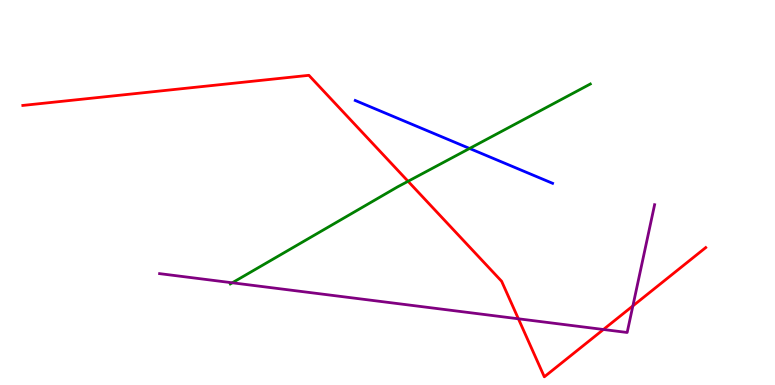[{'lines': ['blue', 'red'], 'intersections': []}, {'lines': ['green', 'red'], 'intersections': [{'x': 5.27, 'y': 5.29}]}, {'lines': ['purple', 'red'], 'intersections': [{'x': 6.69, 'y': 1.72}, {'x': 7.79, 'y': 1.44}, {'x': 8.17, 'y': 2.05}]}, {'lines': ['blue', 'green'], 'intersections': [{'x': 6.06, 'y': 6.14}]}, {'lines': ['blue', 'purple'], 'intersections': []}, {'lines': ['green', 'purple'], 'intersections': [{'x': 3.0, 'y': 2.66}]}]